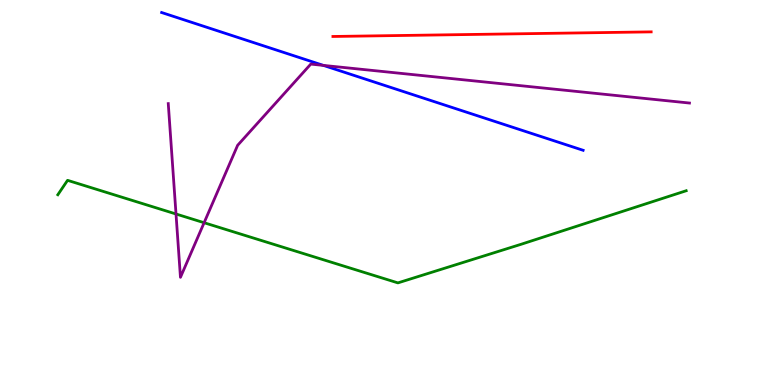[{'lines': ['blue', 'red'], 'intersections': []}, {'lines': ['green', 'red'], 'intersections': []}, {'lines': ['purple', 'red'], 'intersections': []}, {'lines': ['blue', 'green'], 'intersections': []}, {'lines': ['blue', 'purple'], 'intersections': [{'x': 4.17, 'y': 8.3}]}, {'lines': ['green', 'purple'], 'intersections': [{'x': 2.27, 'y': 4.44}, {'x': 2.63, 'y': 4.22}]}]